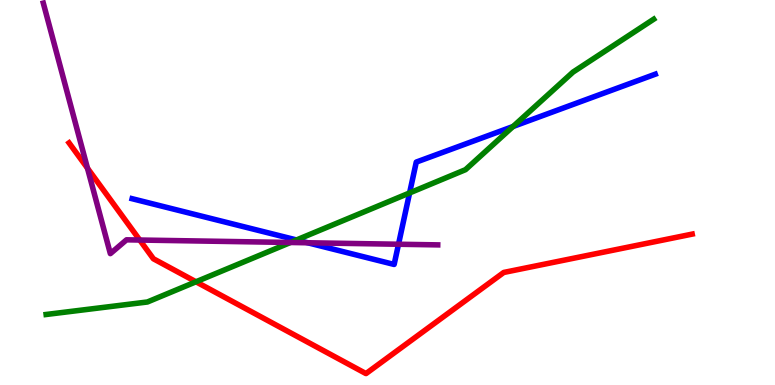[{'lines': ['blue', 'red'], 'intersections': []}, {'lines': ['green', 'red'], 'intersections': [{'x': 2.53, 'y': 2.68}]}, {'lines': ['purple', 'red'], 'intersections': [{'x': 1.13, 'y': 5.63}, {'x': 1.8, 'y': 3.77}]}, {'lines': ['blue', 'green'], 'intersections': [{'x': 3.83, 'y': 3.77}, {'x': 5.29, 'y': 4.99}, {'x': 6.62, 'y': 6.71}]}, {'lines': ['blue', 'purple'], 'intersections': [{'x': 3.97, 'y': 3.69}, {'x': 5.14, 'y': 3.66}]}, {'lines': ['green', 'purple'], 'intersections': [{'x': 3.75, 'y': 3.7}]}]